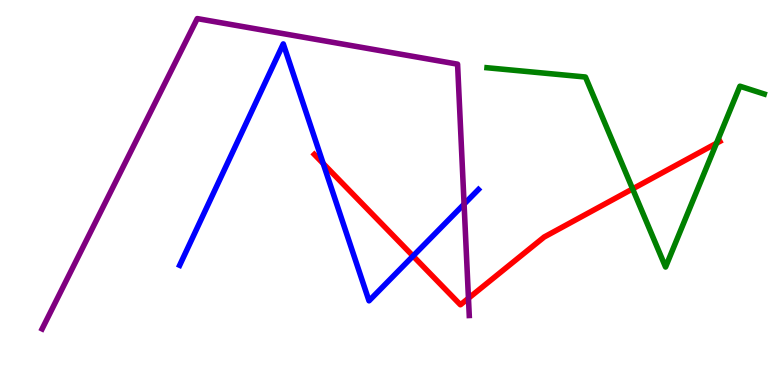[{'lines': ['blue', 'red'], 'intersections': [{'x': 4.17, 'y': 5.75}, {'x': 5.33, 'y': 3.35}]}, {'lines': ['green', 'red'], 'intersections': [{'x': 8.16, 'y': 5.09}, {'x': 9.24, 'y': 6.28}]}, {'lines': ['purple', 'red'], 'intersections': [{'x': 6.04, 'y': 2.25}]}, {'lines': ['blue', 'green'], 'intersections': []}, {'lines': ['blue', 'purple'], 'intersections': [{'x': 5.99, 'y': 4.7}]}, {'lines': ['green', 'purple'], 'intersections': []}]